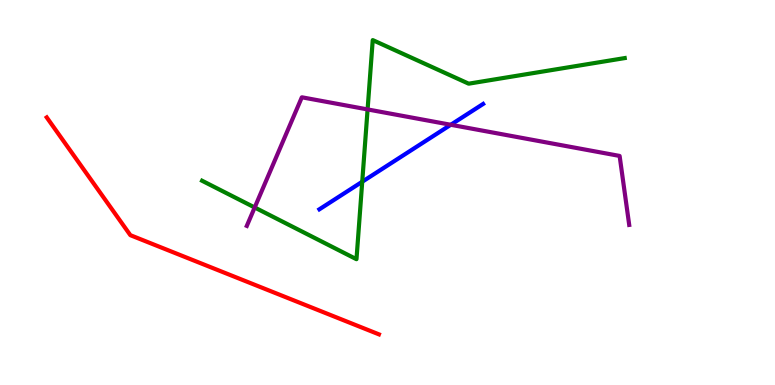[{'lines': ['blue', 'red'], 'intersections': []}, {'lines': ['green', 'red'], 'intersections': []}, {'lines': ['purple', 'red'], 'intersections': []}, {'lines': ['blue', 'green'], 'intersections': [{'x': 4.67, 'y': 5.28}]}, {'lines': ['blue', 'purple'], 'intersections': [{'x': 5.82, 'y': 6.76}]}, {'lines': ['green', 'purple'], 'intersections': [{'x': 3.29, 'y': 4.61}, {'x': 4.74, 'y': 7.16}]}]